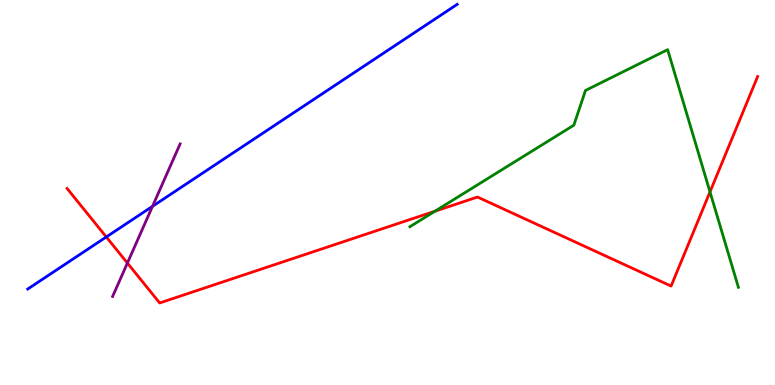[{'lines': ['blue', 'red'], 'intersections': [{'x': 1.37, 'y': 3.85}]}, {'lines': ['green', 'red'], 'intersections': [{'x': 5.61, 'y': 4.51}, {'x': 9.16, 'y': 5.02}]}, {'lines': ['purple', 'red'], 'intersections': [{'x': 1.64, 'y': 3.17}]}, {'lines': ['blue', 'green'], 'intersections': []}, {'lines': ['blue', 'purple'], 'intersections': [{'x': 1.97, 'y': 4.64}]}, {'lines': ['green', 'purple'], 'intersections': []}]